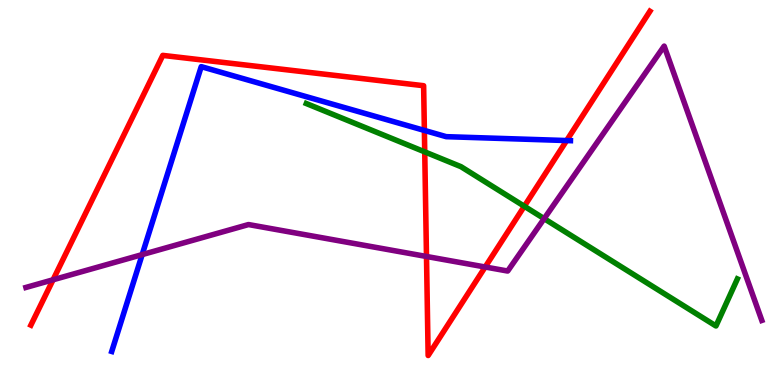[{'lines': ['blue', 'red'], 'intersections': [{'x': 5.48, 'y': 6.61}, {'x': 7.31, 'y': 6.35}]}, {'lines': ['green', 'red'], 'intersections': [{'x': 5.48, 'y': 6.06}, {'x': 6.77, 'y': 4.64}]}, {'lines': ['purple', 'red'], 'intersections': [{'x': 0.685, 'y': 2.73}, {'x': 5.5, 'y': 3.34}, {'x': 6.26, 'y': 3.06}]}, {'lines': ['blue', 'green'], 'intersections': []}, {'lines': ['blue', 'purple'], 'intersections': [{'x': 1.83, 'y': 3.39}]}, {'lines': ['green', 'purple'], 'intersections': [{'x': 7.02, 'y': 4.32}]}]